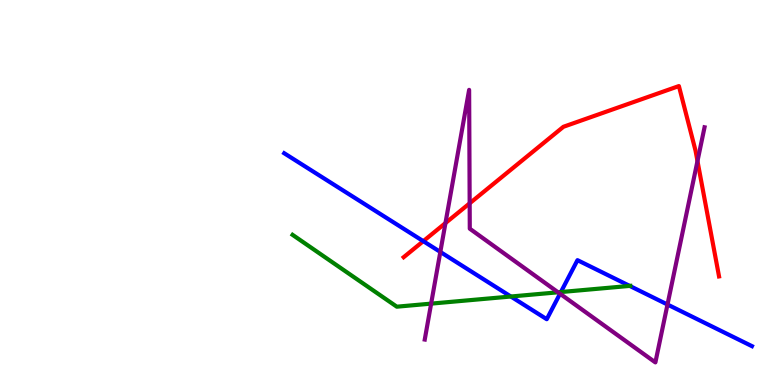[{'lines': ['blue', 'red'], 'intersections': [{'x': 5.46, 'y': 3.74}]}, {'lines': ['green', 'red'], 'intersections': []}, {'lines': ['purple', 'red'], 'intersections': [{'x': 5.75, 'y': 4.21}, {'x': 6.06, 'y': 4.72}, {'x': 9.0, 'y': 5.82}]}, {'lines': ['blue', 'green'], 'intersections': [{'x': 6.59, 'y': 2.3}, {'x': 7.24, 'y': 2.41}, {'x': 8.13, 'y': 2.57}]}, {'lines': ['blue', 'purple'], 'intersections': [{'x': 5.68, 'y': 3.46}, {'x': 7.23, 'y': 2.37}, {'x': 8.61, 'y': 2.09}]}, {'lines': ['green', 'purple'], 'intersections': [{'x': 5.56, 'y': 2.11}, {'x': 7.2, 'y': 2.41}]}]